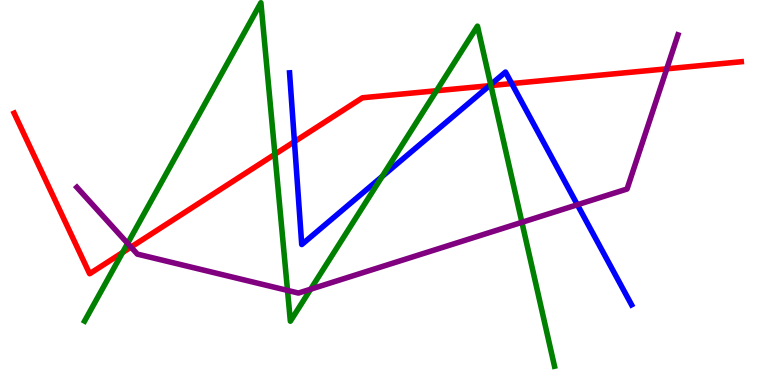[{'lines': ['blue', 'red'], 'intersections': [{'x': 3.8, 'y': 6.32}, {'x': 6.31, 'y': 7.77}, {'x': 6.6, 'y': 7.83}]}, {'lines': ['green', 'red'], 'intersections': [{'x': 1.58, 'y': 3.44}, {'x': 3.55, 'y': 5.99}, {'x': 5.63, 'y': 7.64}, {'x': 6.33, 'y': 7.78}]}, {'lines': ['purple', 'red'], 'intersections': [{'x': 1.69, 'y': 3.58}, {'x': 8.6, 'y': 8.21}]}, {'lines': ['blue', 'green'], 'intersections': [{'x': 4.93, 'y': 5.42}, {'x': 6.33, 'y': 7.8}]}, {'lines': ['blue', 'purple'], 'intersections': [{'x': 7.45, 'y': 4.68}]}, {'lines': ['green', 'purple'], 'intersections': [{'x': 1.65, 'y': 3.68}, {'x': 3.71, 'y': 2.46}, {'x': 4.01, 'y': 2.49}, {'x': 6.73, 'y': 4.23}]}]